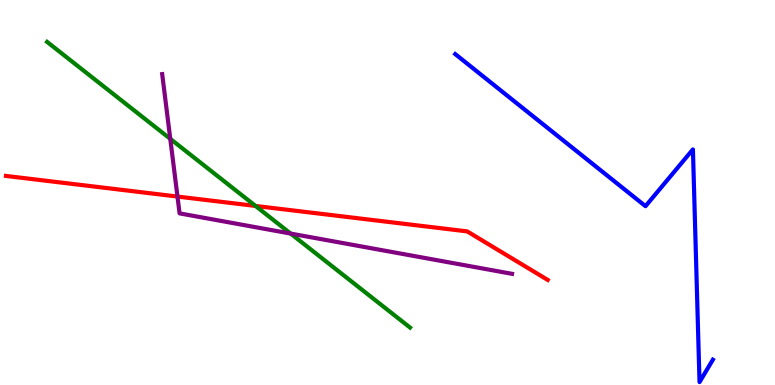[{'lines': ['blue', 'red'], 'intersections': []}, {'lines': ['green', 'red'], 'intersections': [{'x': 3.3, 'y': 4.65}]}, {'lines': ['purple', 'red'], 'intersections': [{'x': 2.29, 'y': 4.89}]}, {'lines': ['blue', 'green'], 'intersections': []}, {'lines': ['blue', 'purple'], 'intersections': []}, {'lines': ['green', 'purple'], 'intersections': [{'x': 2.2, 'y': 6.39}, {'x': 3.75, 'y': 3.93}]}]